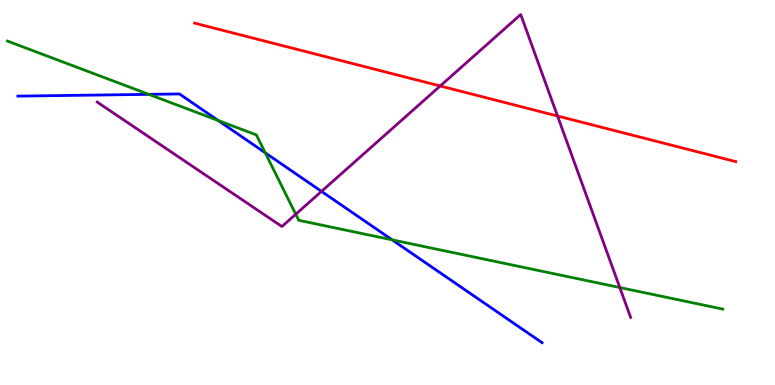[{'lines': ['blue', 'red'], 'intersections': []}, {'lines': ['green', 'red'], 'intersections': []}, {'lines': ['purple', 'red'], 'intersections': [{'x': 5.68, 'y': 7.77}, {'x': 7.19, 'y': 6.99}]}, {'lines': ['blue', 'green'], 'intersections': [{'x': 1.92, 'y': 7.55}, {'x': 2.81, 'y': 6.87}, {'x': 3.42, 'y': 6.03}, {'x': 5.06, 'y': 3.77}]}, {'lines': ['blue', 'purple'], 'intersections': [{'x': 4.15, 'y': 5.03}]}, {'lines': ['green', 'purple'], 'intersections': [{'x': 3.82, 'y': 4.44}, {'x': 8.0, 'y': 2.53}]}]